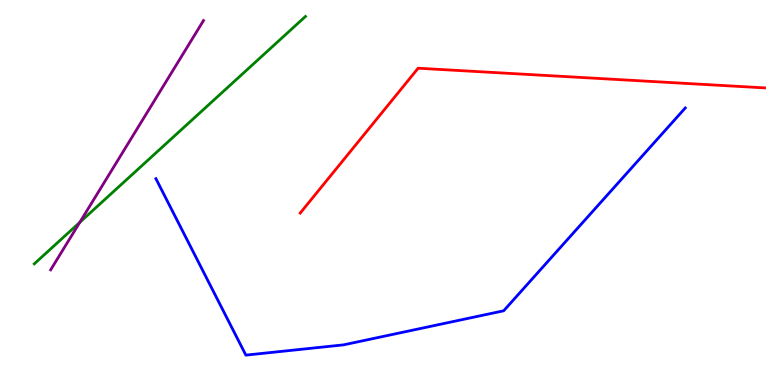[{'lines': ['blue', 'red'], 'intersections': []}, {'lines': ['green', 'red'], 'intersections': []}, {'lines': ['purple', 'red'], 'intersections': []}, {'lines': ['blue', 'green'], 'intersections': []}, {'lines': ['blue', 'purple'], 'intersections': []}, {'lines': ['green', 'purple'], 'intersections': [{'x': 1.03, 'y': 4.22}]}]